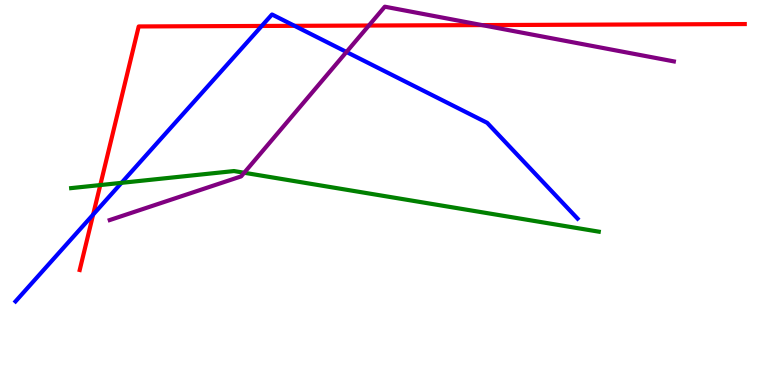[{'lines': ['blue', 'red'], 'intersections': [{'x': 1.2, 'y': 4.43}, {'x': 3.38, 'y': 9.33}, {'x': 3.8, 'y': 9.33}]}, {'lines': ['green', 'red'], 'intersections': [{'x': 1.29, 'y': 5.19}]}, {'lines': ['purple', 'red'], 'intersections': [{'x': 4.76, 'y': 9.34}, {'x': 6.22, 'y': 9.35}]}, {'lines': ['blue', 'green'], 'intersections': [{'x': 1.57, 'y': 5.25}]}, {'lines': ['blue', 'purple'], 'intersections': [{'x': 4.47, 'y': 8.65}]}, {'lines': ['green', 'purple'], 'intersections': [{'x': 3.15, 'y': 5.51}]}]